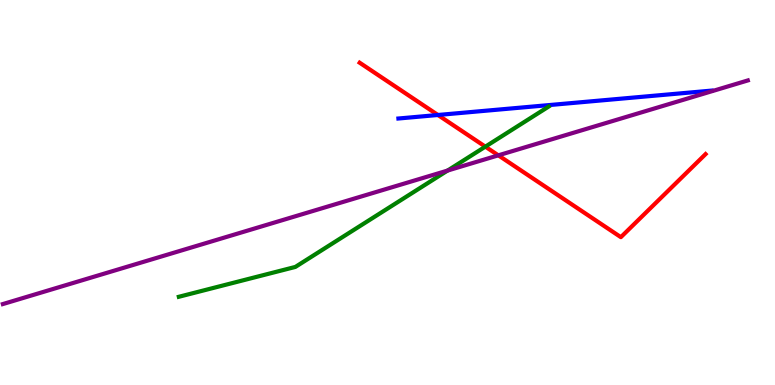[{'lines': ['blue', 'red'], 'intersections': [{'x': 5.65, 'y': 7.01}]}, {'lines': ['green', 'red'], 'intersections': [{'x': 6.26, 'y': 6.19}]}, {'lines': ['purple', 'red'], 'intersections': [{'x': 6.43, 'y': 5.97}]}, {'lines': ['blue', 'green'], 'intersections': []}, {'lines': ['blue', 'purple'], 'intersections': []}, {'lines': ['green', 'purple'], 'intersections': [{'x': 5.77, 'y': 5.57}]}]